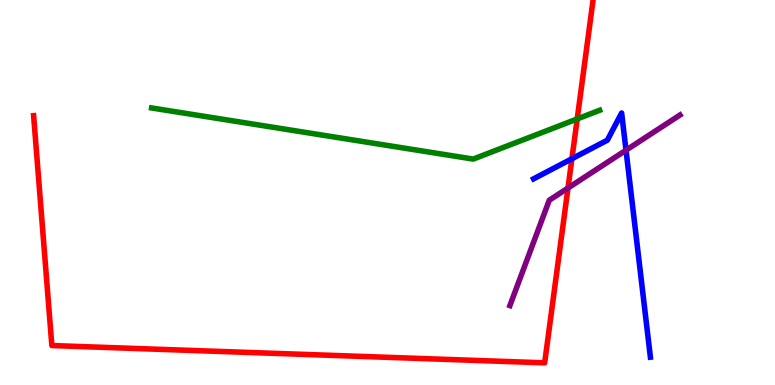[{'lines': ['blue', 'red'], 'intersections': [{'x': 7.38, 'y': 5.88}]}, {'lines': ['green', 'red'], 'intersections': [{'x': 7.45, 'y': 6.91}]}, {'lines': ['purple', 'red'], 'intersections': [{'x': 7.33, 'y': 5.12}]}, {'lines': ['blue', 'green'], 'intersections': []}, {'lines': ['blue', 'purple'], 'intersections': [{'x': 8.08, 'y': 6.1}]}, {'lines': ['green', 'purple'], 'intersections': []}]